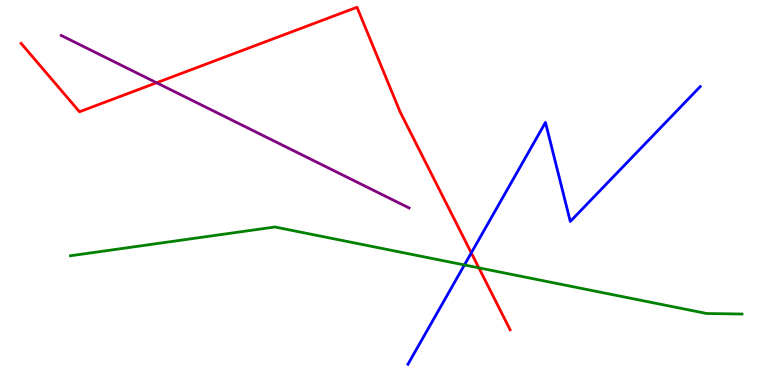[{'lines': ['blue', 'red'], 'intersections': [{'x': 6.08, 'y': 3.43}]}, {'lines': ['green', 'red'], 'intersections': [{'x': 6.18, 'y': 3.04}]}, {'lines': ['purple', 'red'], 'intersections': [{'x': 2.02, 'y': 7.85}]}, {'lines': ['blue', 'green'], 'intersections': [{'x': 5.99, 'y': 3.12}]}, {'lines': ['blue', 'purple'], 'intersections': []}, {'lines': ['green', 'purple'], 'intersections': []}]